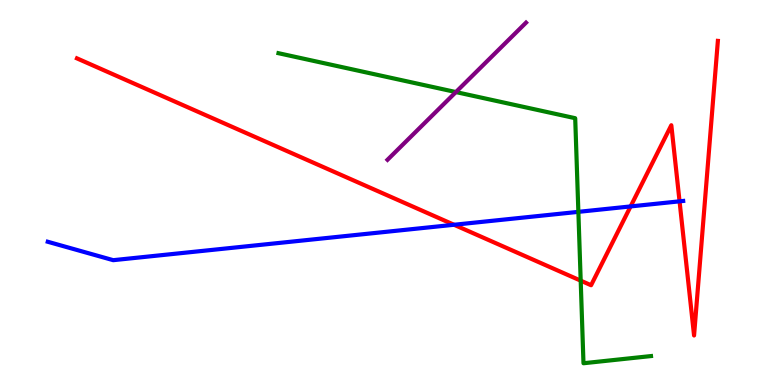[{'lines': ['blue', 'red'], 'intersections': [{'x': 5.86, 'y': 4.16}, {'x': 8.14, 'y': 4.64}, {'x': 8.77, 'y': 4.77}]}, {'lines': ['green', 'red'], 'intersections': [{'x': 7.49, 'y': 2.71}]}, {'lines': ['purple', 'red'], 'intersections': []}, {'lines': ['blue', 'green'], 'intersections': [{'x': 7.46, 'y': 4.5}]}, {'lines': ['blue', 'purple'], 'intersections': []}, {'lines': ['green', 'purple'], 'intersections': [{'x': 5.88, 'y': 7.61}]}]